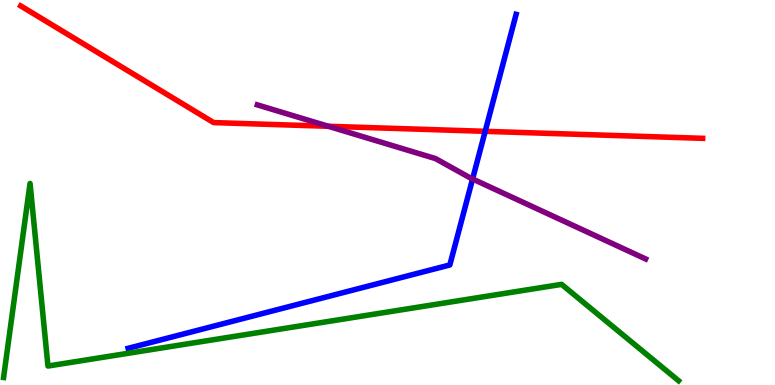[{'lines': ['blue', 'red'], 'intersections': [{'x': 6.26, 'y': 6.59}]}, {'lines': ['green', 'red'], 'intersections': []}, {'lines': ['purple', 'red'], 'intersections': [{'x': 4.24, 'y': 6.72}]}, {'lines': ['blue', 'green'], 'intersections': []}, {'lines': ['blue', 'purple'], 'intersections': [{'x': 6.1, 'y': 5.35}]}, {'lines': ['green', 'purple'], 'intersections': []}]